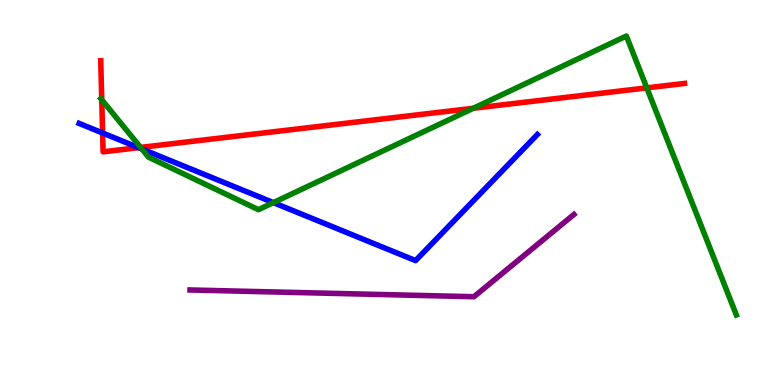[{'lines': ['blue', 'red'], 'intersections': [{'x': 1.32, 'y': 6.55}, {'x': 1.79, 'y': 6.16}]}, {'lines': ['green', 'red'], 'intersections': [{'x': 1.31, 'y': 7.41}, {'x': 1.81, 'y': 6.17}, {'x': 6.11, 'y': 7.19}, {'x': 8.35, 'y': 7.72}]}, {'lines': ['purple', 'red'], 'intersections': []}, {'lines': ['blue', 'green'], 'intersections': [{'x': 1.83, 'y': 6.13}, {'x': 3.53, 'y': 4.74}]}, {'lines': ['blue', 'purple'], 'intersections': []}, {'lines': ['green', 'purple'], 'intersections': []}]